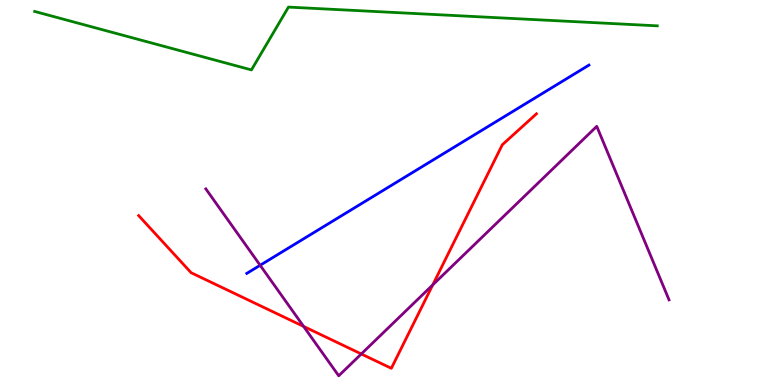[{'lines': ['blue', 'red'], 'intersections': []}, {'lines': ['green', 'red'], 'intersections': []}, {'lines': ['purple', 'red'], 'intersections': [{'x': 3.92, 'y': 1.52}, {'x': 4.66, 'y': 0.806}, {'x': 5.58, 'y': 2.6}]}, {'lines': ['blue', 'green'], 'intersections': []}, {'lines': ['blue', 'purple'], 'intersections': [{'x': 3.36, 'y': 3.11}]}, {'lines': ['green', 'purple'], 'intersections': []}]